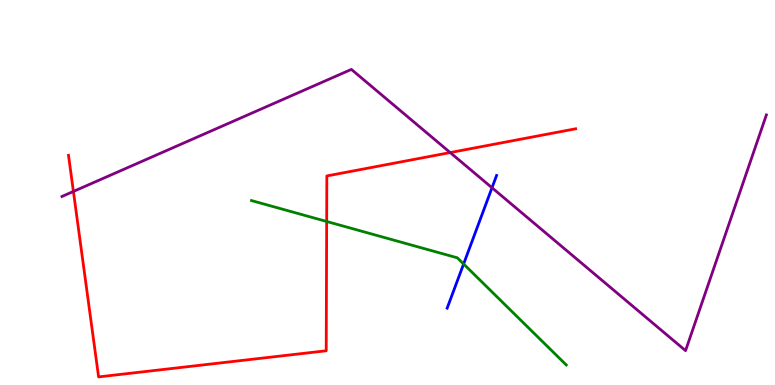[{'lines': ['blue', 'red'], 'intersections': []}, {'lines': ['green', 'red'], 'intersections': [{'x': 4.22, 'y': 4.25}]}, {'lines': ['purple', 'red'], 'intersections': [{'x': 0.947, 'y': 5.03}, {'x': 5.81, 'y': 6.04}]}, {'lines': ['blue', 'green'], 'intersections': [{'x': 5.98, 'y': 3.14}]}, {'lines': ['blue', 'purple'], 'intersections': [{'x': 6.35, 'y': 5.12}]}, {'lines': ['green', 'purple'], 'intersections': []}]